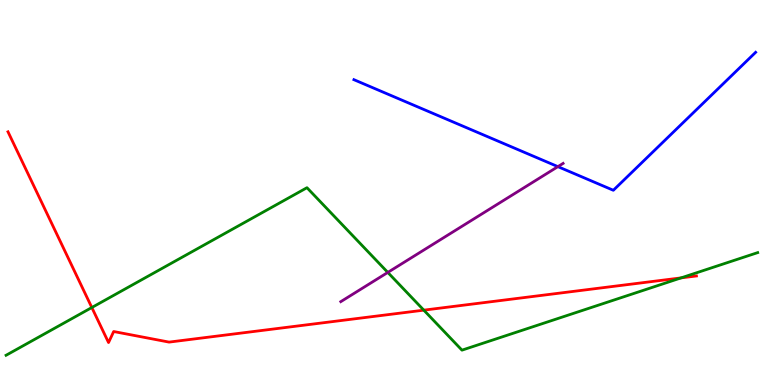[{'lines': ['blue', 'red'], 'intersections': []}, {'lines': ['green', 'red'], 'intersections': [{'x': 1.18, 'y': 2.01}, {'x': 5.47, 'y': 1.94}, {'x': 8.79, 'y': 2.78}]}, {'lines': ['purple', 'red'], 'intersections': []}, {'lines': ['blue', 'green'], 'intersections': []}, {'lines': ['blue', 'purple'], 'intersections': [{'x': 7.2, 'y': 5.67}]}, {'lines': ['green', 'purple'], 'intersections': [{'x': 5.0, 'y': 2.92}]}]